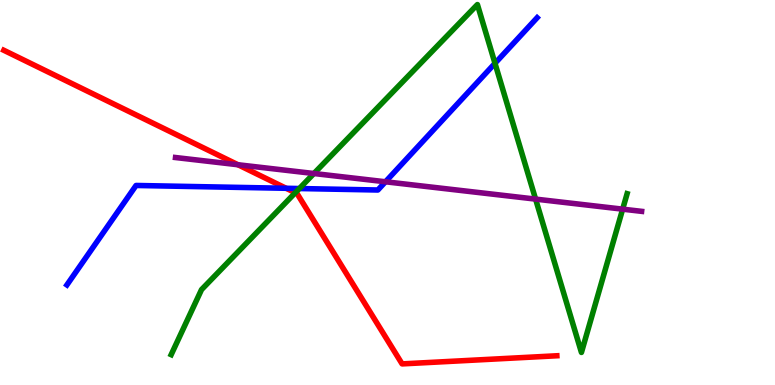[{'lines': ['blue', 'red'], 'intersections': [{'x': 3.69, 'y': 5.11}]}, {'lines': ['green', 'red'], 'intersections': [{'x': 3.81, 'y': 4.99}]}, {'lines': ['purple', 'red'], 'intersections': [{'x': 3.07, 'y': 5.72}]}, {'lines': ['blue', 'green'], 'intersections': [{'x': 3.86, 'y': 5.1}, {'x': 6.39, 'y': 8.36}]}, {'lines': ['blue', 'purple'], 'intersections': [{'x': 4.97, 'y': 5.28}]}, {'lines': ['green', 'purple'], 'intersections': [{'x': 4.05, 'y': 5.49}, {'x': 6.91, 'y': 4.83}, {'x': 8.03, 'y': 4.57}]}]